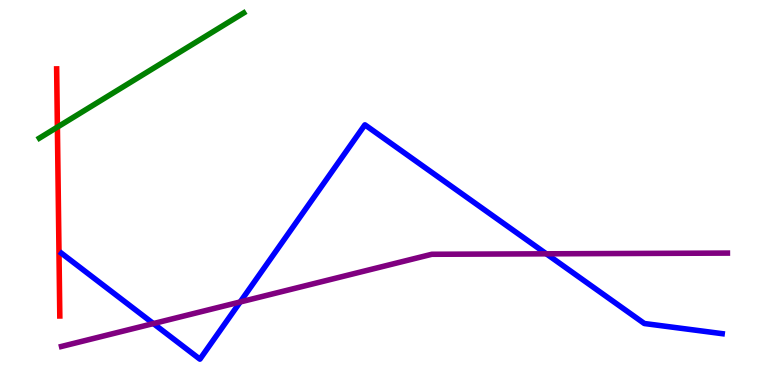[{'lines': ['blue', 'red'], 'intersections': []}, {'lines': ['green', 'red'], 'intersections': [{'x': 0.741, 'y': 6.7}]}, {'lines': ['purple', 'red'], 'intersections': []}, {'lines': ['blue', 'green'], 'intersections': []}, {'lines': ['blue', 'purple'], 'intersections': [{'x': 1.98, 'y': 1.6}, {'x': 3.1, 'y': 2.16}, {'x': 7.05, 'y': 3.41}]}, {'lines': ['green', 'purple'], 'intersections': []}]